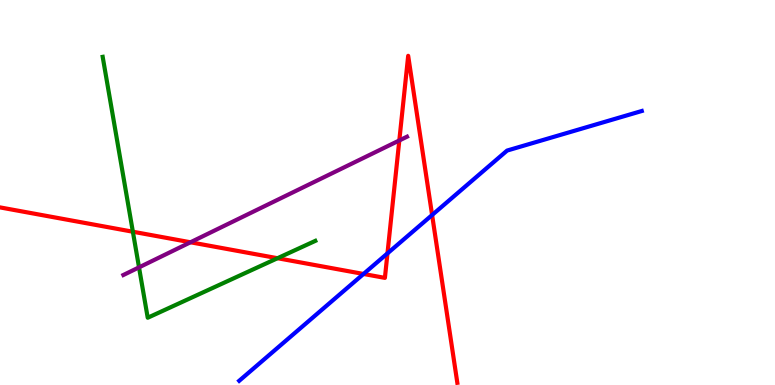[{'lines': ['blue', 'red'], 'intersections': [{'x': 4.69, 'y': 2.88}, {'x': 5.0, 'y': 3.42}, {'x': 5.58, 'y': 4.42}]}, {'lines': ['green', 'red'], 'intersections': [{'x': 1.71, 'y': 3.98}, {'x': 3.58, 'y': 3.29}]}, {'lines': ['purple', 'red'], 'intersections': [{'x': 2.46, 'y': 3.71}, {'x': 5.15, 'y': 6.35}]}, {'lines': ['blue', 'green'], 'intersections': []}, {'lines': ['blue', 'purple'], 'intersections': []}, {'lines': ['green', 'purple'], 'intersections': [{'x': 1.79, 'y': 3.06}]}]